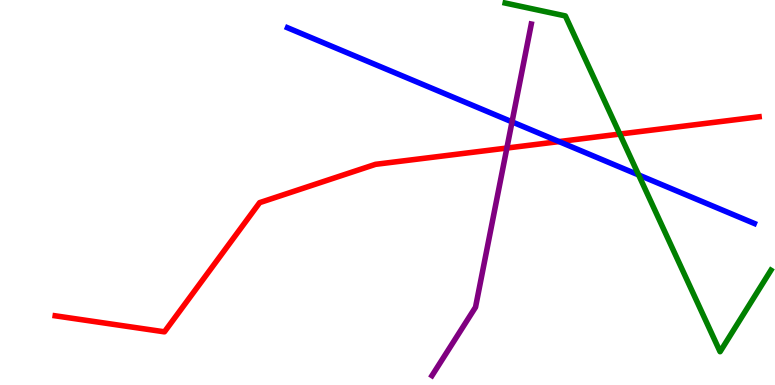[{'lines': ['blue', 'red'], 'intersections': [{'x': 7.21, 'y': 6.32}]}, {'lines': ['green', 'red'], 'intersections': [{'x': 8.0, 'y': 6.52}]}, {'lines': ['purple', 'red'], 'intersections': [{'x': 6.54, 'y': 6.15}]}, {'lines': ['blue', 'green'], 'intersections': [{'x': 8.24, 'y': 5.46}]}, {'lines': ['blue', 'purple'], 'intersections': [{'x': 6.61, 'y': 6.83}]}, {'lines': ['green', 'purple'], 'intersections': []}]